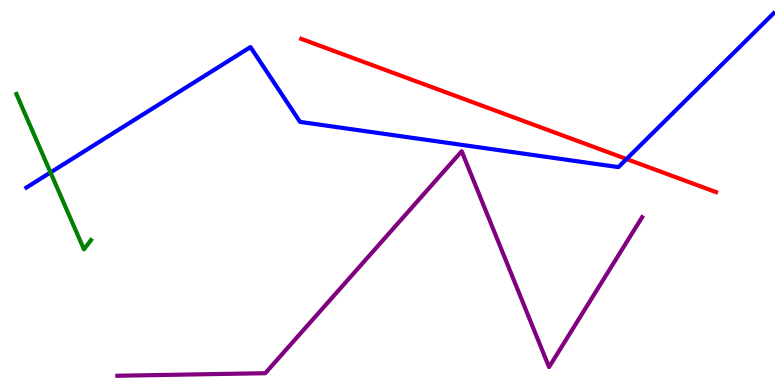[{'lines': ['blue', 'red'], 'intersections': [{'x': 8.08, 'y': 5.87}]}, {'lines': ['green', 'red'], 'intersections': []}, {'lines': ['purple', 'red'], 'intersections': []}, {'lines': ['blue', 'green'], 'intersections': [{'x': 0.652, 'y': 5.52}]}, {'lines': ['blue', 'purple'], 'intersections': []}, {'lines': ['green', 'purple'], 'intersections': []}]